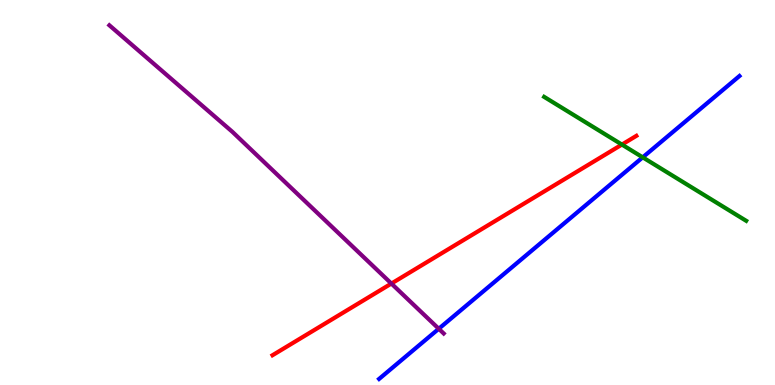[{'lines': ['blue', 'red'], 'intersections': []}, {'lines': ['green', 'red'], 'intersections': [{'x': 8.02, 'y': 6.24}]}, {'lines': ['purple', 'red'], 'intersections': [{'x': 5.05, 'y': 2.63}]}, {'lines': ['blue', 'green'], 'intersections': [{'x': 8.29, 'y': 5.91}]}, {'lines': ['blue', 'purple'], 'intersections': [{'x': 5.66, 'y': 1.46}]}, {'lines': ['green', 'purple'], 'intersections': []}]